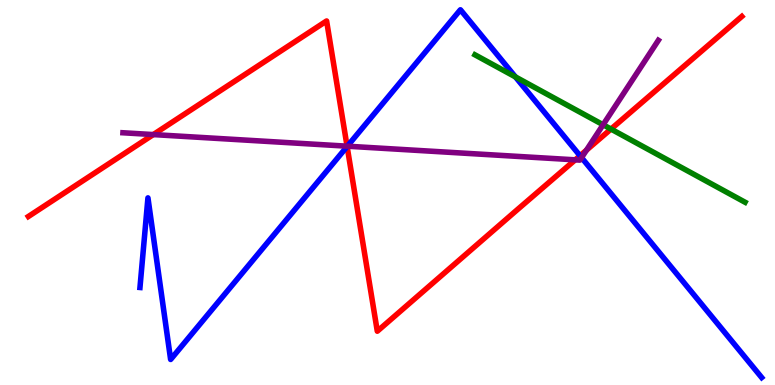[{'lines': ['blue', 'red'], 'intersections': [{'x': 4.48, 'y': 6.2}, {'x': 7.48, 'y': 5.95}]}, {'lines': ['green', 'red'], 'intersections': [{'x': 7.88, 'y': 6.65}]}, {'lines': ['purple', 'red'], 'intersections': [{'x': 1.98, 'y': 6.5}, {'x': 4.48, 'y': 6.2}, {'x': 7.42, 'y': 5.85}, {'x': 7.57, 'y': 6.1}]}, {'lines': ['blue', 'green'], 'intersections': [{'x': 6.65, 'y': 8.0}]}, {'lines': ['blue', 'purple'], 'intersections': [{'x': 4.48, 'y': 6.2}, {'x': 7.5, 'y': 5.91}]}, {'lines': ['green', 'purple'], 'intersections': [{'x': 7.78, 'y': 6.76}]}]